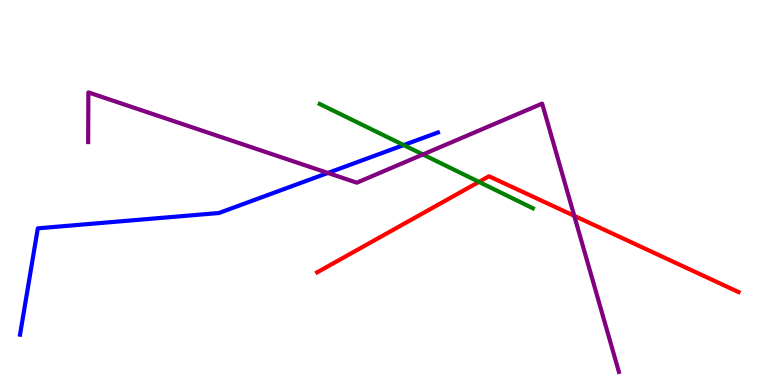[{'lines': ['blue', 'red'], 'intersections': []}, {'lines': ['green', 'red'], 'intersections': [{'x': 6.18, 'y': 5.28}]}, {'lines': ['purple', 'red'], 'intersections': [{'x': 7.41, 'y': 4.39}]}, {'lines': ['blue', 'green'], 'intersections': [{'x': 5.21, 'y': 6.23}]}, {'lines': ['blue', 'purple'], 'intersections': [{'x': 4.23, 'y': 5.51}]}, {'lines': ['green', 'purple'], 'intersections': [{'x': 5.46, 'y': 5.99}]}]